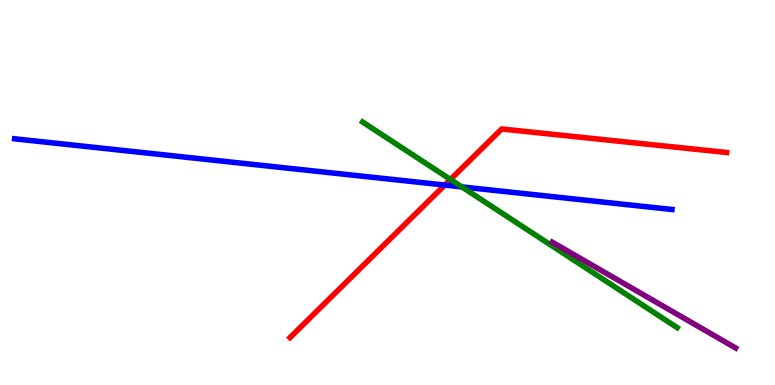[{'lines': ['blue', 'red'], 'intersections': [{'x': 5.74, 'y': 5.19}]}, {'lines': ['green', 'red'], 'intersections': [{'x': 5.81, 'y': 5.34}]}, {'lines': ['purple', 'red'], 'intersections': []}, {'lines': ['blue', 'green'], 'intersections': [{'x': 5.96, 'y': 5.15}]}, {'lines': ['blue', 'purple'], 'intersections': []}, {'lines': ['green', 'purple'], 'intersections': []}]